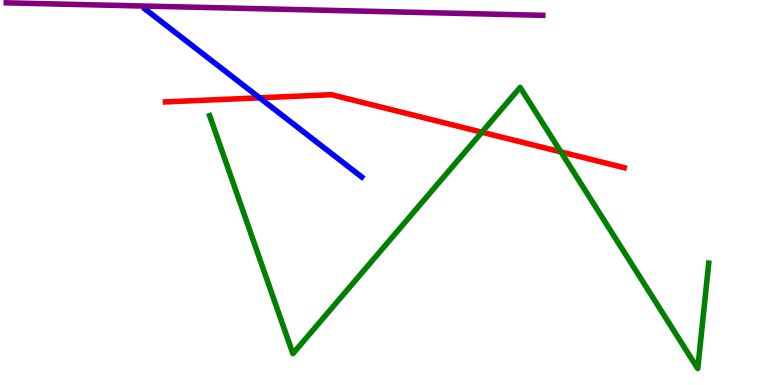[{'lines': ['blue', 'red'], 'intersections': [{'x': 3.35, 'y': 7.46}]}, {'lines': ['green', 'red'], 'intersections': [{'x': 6.22, 'y': 6.57}, {'x': 7.24, 'y': 6.05}]}, {'lines': ['purple', 'red'], 'intersections': []}, {'lines': ['blue', 'green'], 'intersections': []}, {'lines': ['blue', 'purple'], 'intersections': []}, {'lines': ['green', 'purple'], 'intersections': []}]